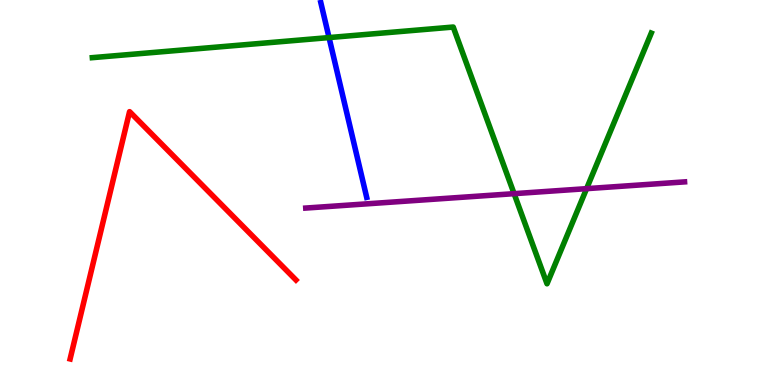[{'lines': ['blue', 'red'], 'intersections': []}, {'lines': ['green', 'red'], 'intersections': []}, {'lines': ['purple', 'red'], 'intersections': []}, {'lines': ['blue', 'green'], 'intersections': [{'x': 4.25, 'y': 9.02}]}, {'lines': ['blue', 'purple'], 'intersections': []}, {'lines': ['green', 'purple'], 'intersections': [{'x': 6.63, 'y': 4.97}, {'x': 7.57, 'y': 5.1}]}]